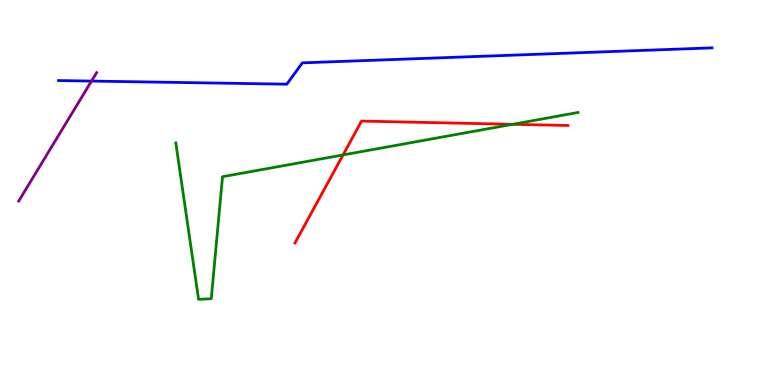[{'lines': ['blue', 'red'], 'intersections': []}, {'lines': ['green', 'red'], 'intersections': [{'x': 4.43, 'y': 5.98}, {'x': 6.61, 'y': 6.77}]}, {'lines': ['purple', 'red'], 'intersections': []}, {'lines': ['blue', 'green'], 'intersections': []}, {'lines': ['blue', 'purple'], 'intersections': [{'x': 1.18, 'y': 7.89}]}, {'lines': ['green', 'purple'], 'intersections': []}]